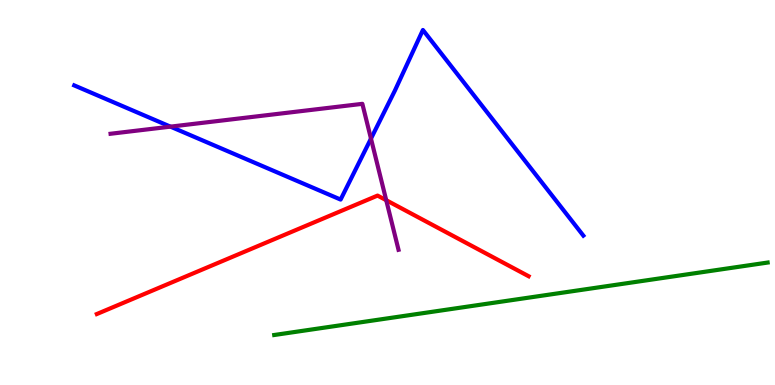[{'lines': ['blue', 'red'], 'intersections': []}, {'lines': ['green', 'red'], 'intersections': []}, {'lines': ['purple', 'red'], 'intersections': [{'x': 4.98, 'y': 4.8}]}, {'lines': ['blue', 'green'], 'intersections': []}, {'lines': ['blue', 'purple'], 'intersections': [{'x': 2.2, 'y': 6.71}, {'x': 4.79, 'y': 6.4}]}, {'lines': ['green', 'purple'], 'intersections': []}]